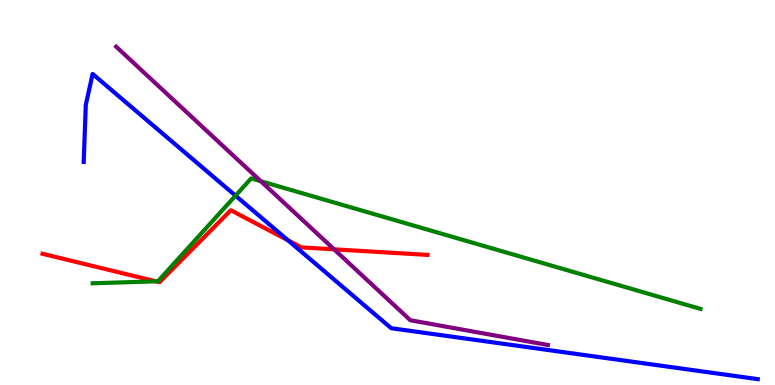[{'lines': ['blue', 'red'], 'intersections': [{'x': 3.72, 'y': 3.76}]}, {'lines': ['green', 'red'], 'intersections': [{'x': 2.01, 'y': 2.69}]}, {'lines': ['purple', 'red'], 'intersections': [{'x': 4.31, 'y': 3.52}]}, {'lines': ['blue', 'green'], 'intersections': [{'x': 3.04, 'y': 4.92}]}, {'lines': ['blue', 'purple'], 'intersections': []}, {'lines': ['green', 'purple'], 'intersections': [{'x': 3.37, 'y': 5.29}]}]